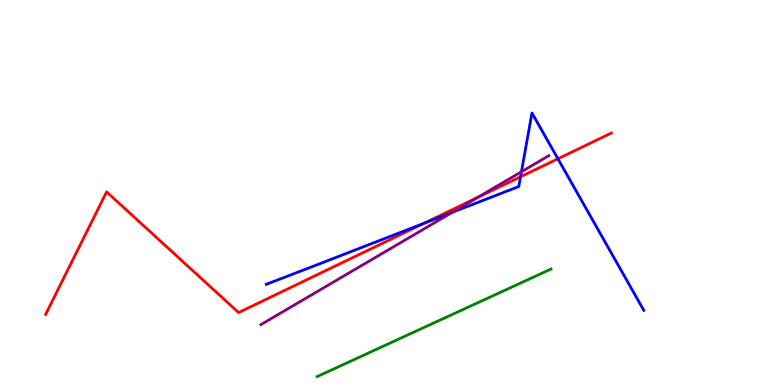[{'lines': ['blue', 'red'], 'intersections': [{'x': 5.47, 'y': 4.2}, {'x': 6.72, 'y': 5.41}, {'x': 7.2, 'y': 5.88}]}, {'lines': ['green', 'red'], 'intersections': []}, {'lines': ['purple', 'red'], 'intersections': [{'x': 6.16, 'y': 4.87}]}, {'lines': ['blue', 'green'], 'intersections': []}, {'lines': ['blue', 'purple'], 'intersections': [{'x': 5.84, 'y': 4.49}, {'x': 6.73, 'y': 5.54}]}, {'lines': ['green', 'purple'], 'intersections': []}]